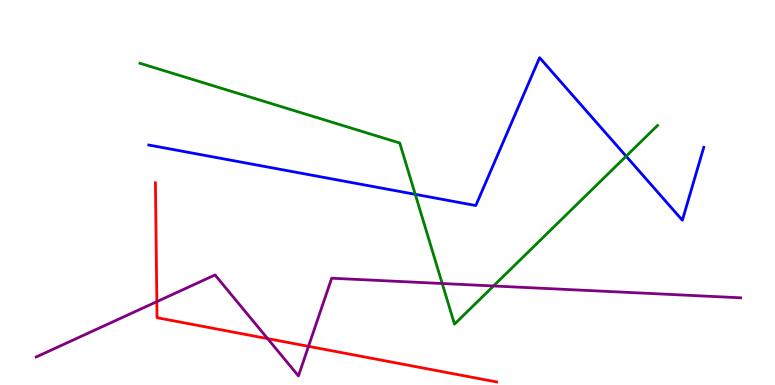[{'lines': ['blue', 'red'], 'intersections': []}, {'lines': ['green', 'red'], 'intersections': []}, {'lines': ['purple', 'red'], 'intersections': [{'x': 2.02, 'y': 2.16}, {'x': 3.45, 'y': 1.2}, {'x': 3.98, 'y': 1.0}]}, {'lines': ['blue', 'green'], 'intersections': [{'x': 5.36, 'y': 4.95}, {'x': 8.08, 'y': 5.94}]}, {'lines': ['blue', 'purple'], 'intersections': []}, {'lines': ['green', 'purple'], 'intersections': [{'x': 5.71, 'y': 2.64}, {'x': 6.37, 'y': 2.57}]}]